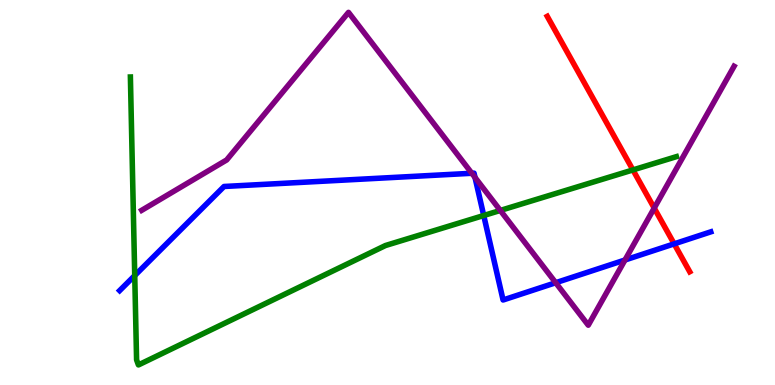[{'lines': ['blue', 'red'], 'intersections': [{'x': 8.7, 'y': 3.67}]}, {'lines': ['green', 'red'], 'intersections': [{'x': 8.17, 'y': 5.59}]}, {'lines': ['purple', 'red'], 'intersections': [{'x': 8.44, 'y': 4.6}]}, {'lines': ['blue', 'green'], 'intersections': [{'x': 1.74, 'y': 2.84}, {'x': 6.24, 'y': 4.4}]}, {'lines': ['blue', 'purple'], 'intersections': [{'x': 6.09, 'y': 5.5}, {'x': 6.13, 'y': 5.39}, {'x': 7.17, 'y': 2.66}, {'x': 8.06, 'y': 3.25}]}, {'lines': ['green', 'purple'], 'intersections': [{'x': 6.46, 'y': 4.53}]}]